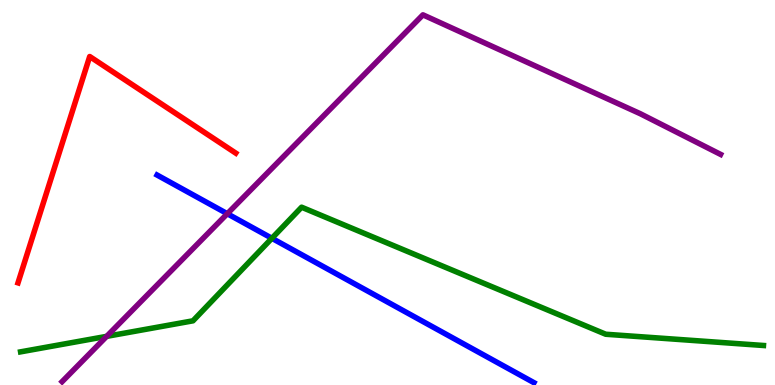[{'lines': ['blue', 'red'], 'intersections': []}, {'lines': ['green', 'red'], 'intersections': []}, {'lines': ['purple', 'red'], 'intersections': []}, {'lines': ['blue', 'green'], 'intersections': [{'x': 3.51, 'y': 3.81}]}, {'lines': ['blue', 'purple'], 'intersections': [{'x': 2.93, 'y': 4.45}]}, {'lines': ['green', 'purple'], 'intersections': [{'x': 1.38, 'y': 1.26}]}]